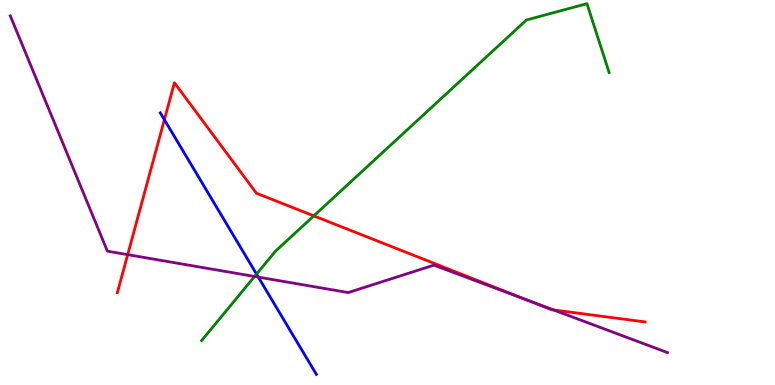[{'lines': ['blue', 'red'], 'intersections': [{'x': 2.12, 'y': 6.89}]}, {'lines': ['green', 'red'], 'intersections': [{'x': 4.05, 'y': 4.39}]}, {'lines': ['purple', 'red'], 'intersections': [{'x': 1.65, 'y': 3.39}, {'x': 6.78, 'y': 2.22}, {'x': 7.14, 'y': 1.95}]}, {'lines': ['blue', 'green'], 'intersections': [{'x': 3.31, 'y': 2.88}]}, {'lines': ['blue', 'purple'], 'intersections': [{'x': 3.33, 'y': 2.8}]}, {'lines': ['green', 'purple'], 'intersections': [{'x': 3.29, 'y': 2.82}]}]